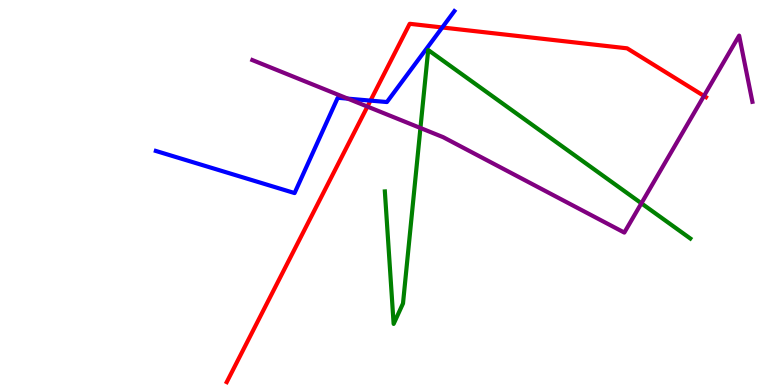[{'lines': ['blue', 'red'], 'intersections': [{'x': 4.78, 'y': 7.39}, {'x': 5.71, 'y': 9.29}]}, {'lines': ['green', 'red'], 'intersections': []}, {'lines': ['purple', 'red'], 'intersections': [{'x': 4.74, 'y': 7.23}, {'x': 9.08, 'y': 7.51}]}, {'lines': ['blue', 'green'], 'intersections': []}, {'lines': ['blue', 'purple'], 'intersections': [{'x': 4.49, 'y': 7.44}]}, {'lines': ['green', 'purple'], 'intersections': [{'x': 5.43, 'y': 6.68}, {'x': 8.28, 'y': 4.72}]}]